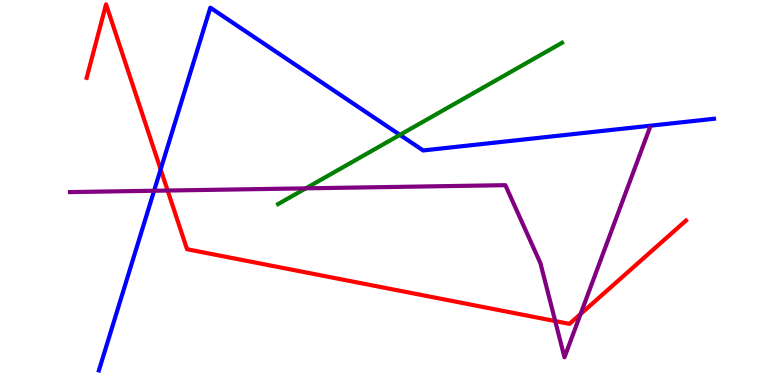[{'lines': ['blue', 'red'], 'intersections': [{'x': 2.07, 'y': 5.6}]}, {'lines': ['green', 'red'], 'intersections': []}, {'lines': ['purple', 'red'], 'intersections': [{'x': 2.16, 'y': 5.05}, {'x': 7.16, 'y': 1.66}, {'x': 7.49, 'y': 1.84}]}, {'lines': ['blue', 'green'], 'intersections': [{'x': 5.16, 'y': 6.5}]}, {'lines': ['blue', 'purple'], 'intersections': [{'x': 1.99, 'y': 5.05}]}, {'lines': ['green', 'purple'], 'intersections': [{'x': 3.95, 'y': 5.11}]}]